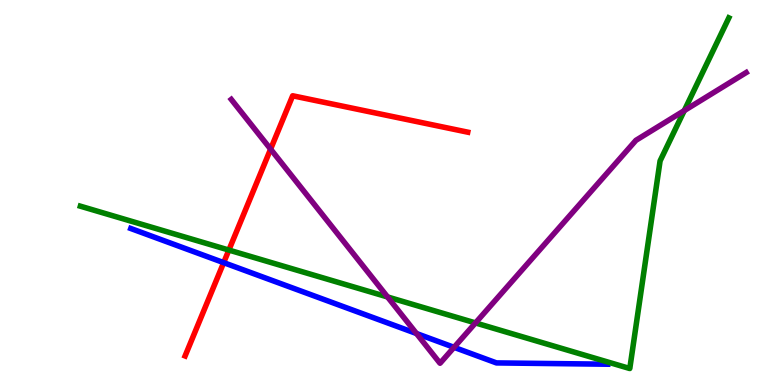[{'lines': ['blue', 'red'], 'intersections': [{'x': 2.89, 'y': 3.18}]}, {'lines': ['green', 'red'], 'intersections': [{'x': 2.95, 'y': 3.5}]}, {'lines': ['purple', 'red'], 'intersections': [{'x': 3.49, 'y': 6.13}]}, {'lines': ['blue', 'green'], 'intersections': []}, {'lines': ['blue', 'purple'], 'intersections': [{'x': 5.37, 'y': 1.34}, {'x': 5.86, 'y': 0.979}]}, {'lines': ['green', 'purple'], 'intersections': [{'x': 5.0, 'y': 2.29}, {'x': 6.14, 'y': 1.61}, {'x': 8.83, 'y': 7.13}]}]